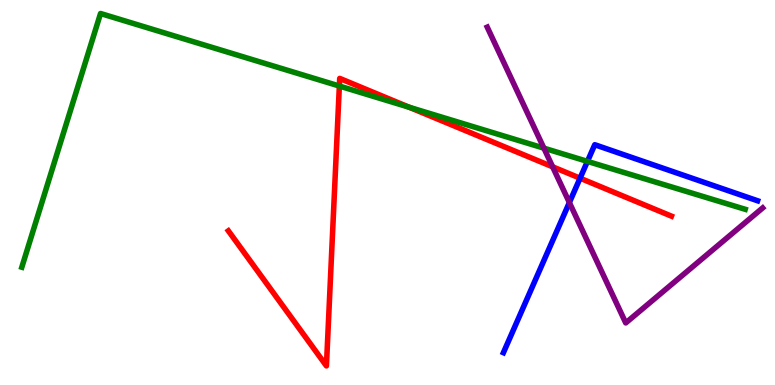[{'lines': ['blue', 'red'], 'intersections': [{'x': 7.48, 'y': 5.37}]}, {'lines': ['green', 'red'], 'intersections': [{'x': 4.38, 'y': 7.77}, {'x': 5.28, 'y': 7.21}]}, {'lines': ['purple', 'red'], 'intersections': [{'x': 7.13, 'y': 5.67}]}, {'lines': ['blue', 'green'], 'intersections': [{'x': 7.58, 'y': 5.81}]}, {'lines': ['blue', 'purple'], 'intersections': [{'x': 7.35, 'y': 4.74}]}, {'lines': ['green', 'purple'], 'intersections': [{'x': 7.02, 'y': 6.15}]}]